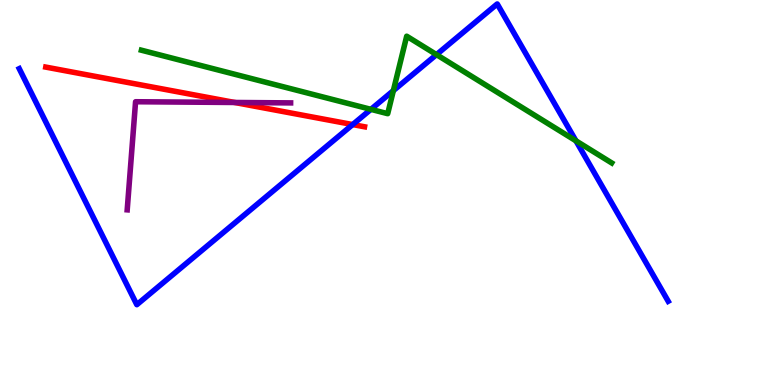[{'lines': ['blue', 'red'], 'intersections': [{'x': 4.55, 'y': 6.76}]}, {'lines': ['green', 'red'], 'intersections': []}, {'lines': ['purple', 'red'], 'intersections': [{'x': 3.03, 'y': 7.34}]}, {'lines': ['blue', 'green'], 'intersections': [{'x': 4.79, 'y': 7.16}, {'x': 5.08, 'y': 7.65}, {'x': 5.63, 'y': 8.58}, {'x': 7.43, 'y': 6.34}]}, {'lines': ['blue', 'purple'], 'intersections': []}, {'lines': ['green', 'purple'], 'intersections': []}]